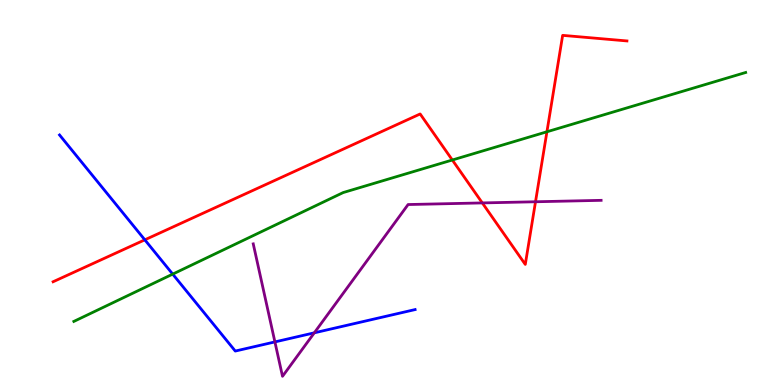[{'lines': ['blue', 'red'], 'intersections': [{'x': 1.87, 'y': 3.77}]}, {'lines': ['green', 'red'], 'intersections': [{'x': 5.84, 'y': 5.84}, {'x': 7.06, 'y': 6.58}]}, {'lines': ['purple', 'red'], 'intersections': [{'x': 6.22, 'y': 4.73}, {'x': 6.91, 'y': 4.76}]}, {'lines': ['blue', 'green'], 'intersections': [{'x': 2.23, 'y': 2.88}]}, {'lines': ['blue', 'purple'], 'intersections': [{'x': 3.55, 'y': 1.12}, {'x': 4.06, 'y': 1.36}]}, {'lines': ['green', 'purple'], 'intersections': []}]